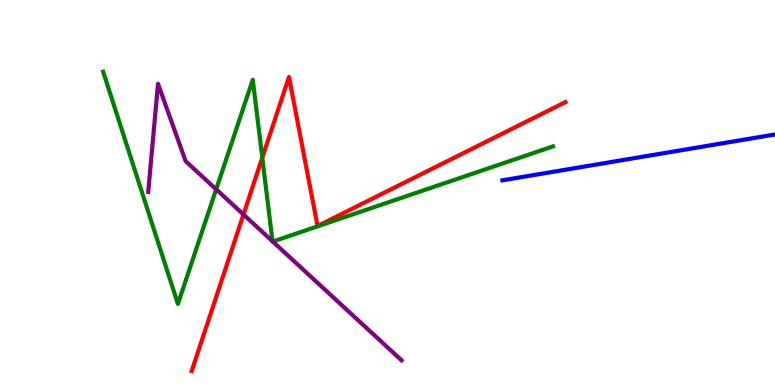[{'lines': ['blue', 'red'], 'intersections': []}, {'lines': ['green', 'red'], 'intersections': [{'x': 3.38, 'y': 5.91}]}, {'lines': ['purple', 'red'], 'intersections': [{'x': 3.14, 'y': 4.43}]}, {'lines': ['blue', 'green'], 'intersections': []}, {'lines': ['blue', 'purple'], 'intersections': []}, {'lines': ['green', 'purple'], 'intersections': [{'x': 2.79, 'y': 5.08}, {'x': 3.52, 'y': 3.73}, {'x': 3.52, 'y': 3.73}]}]